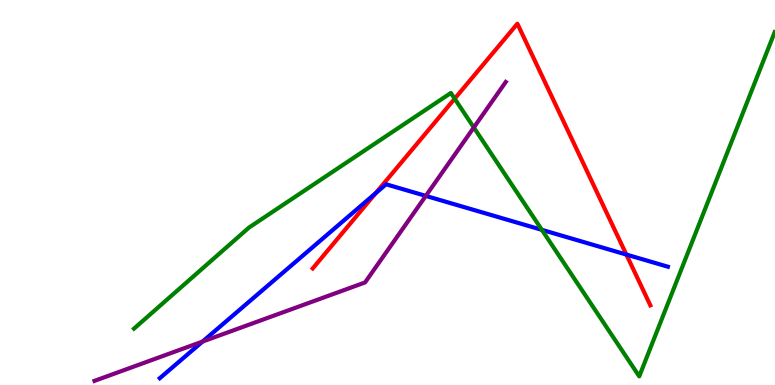[{'lines': ['blue', 'red'], 'intersections': [{'x': 4.85, 'y': 4.98}, {'x': 8.08, 'y': 3.39}]}, {'lines': ['green', 'red'], 'intersections': [{'x': 5.87, 'y': 7.44}]}, {'lines': ['purple', 'red'], 'intersections': []}, {'lines': ['blue', 'green'], 'intersections': [{'x': 6.99, 'y': 4.03}]}, {'lines': ['blue', 'purple'], 'intersections': [{'x': 2.61, 'y': 1.13}, {'x': 5.49, 'y': 4.91}]}, {'lines': ['green', 'purple'], 'intersections': [{'x': 6.11, 'y': 6.69}]}]